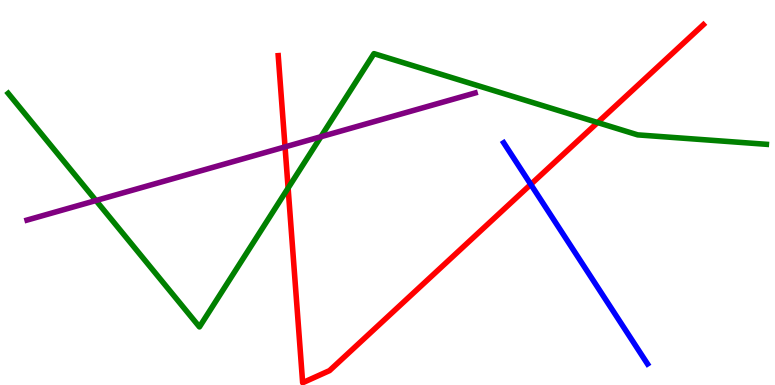[{'lines': ['blue', 'red'], 'intersections': [{'x': 6.85, 'y': 5.21}]}, {'lines': ['green', 'red'], 'intersections': [{'x': 3.72, 'y': 5.11}, {'x': 7.71, 'y': 6.82}]}, {'lines': ['purple', 'red'], 'intersections': [{'x': 3.68, 'y': 6.18}]}, {'lines': ['blue', 'green'], 'intersections': []}, {'lines': ['blue', 'purple'], 'intersections': []}, {'lines': ['green', 'purple'], 'intersections': [{'x': 1.24, 'y': 4.79}, {'x': 4.14, 'y': 6.45}]}]